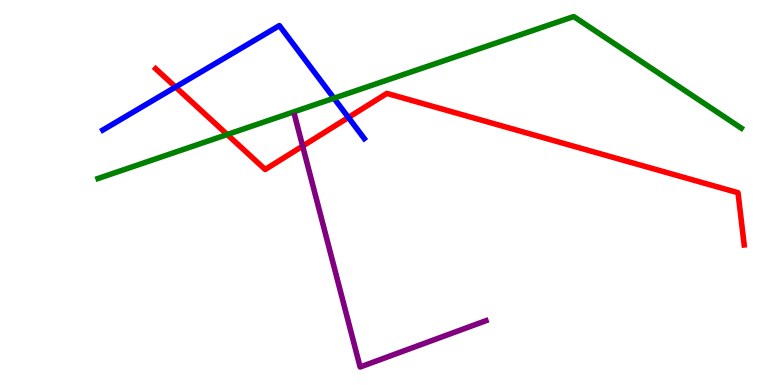[{'lines': ['blue', 'red'], 'intersections': [{'x': 2.27, 'y': 7.74}, {'x': 4.5, 'y': 6.95}]}, {'lines': ['green', 'red'], 'intersections': [{'x': 2.93, 'y': 6.51}]}, {'lines': ['purple', 'red'], 'intersections': [{'x': 3.9, 'y': 6.21}]}, {'lines': ['blue', 'green'], 'intersections': [{'x': 4.31, 'y': 7.45}]}, {'lines': ['blue', 'purple'], 'intersections': []}, {'lines': ['green', 'purple'], 'intersections': []}]